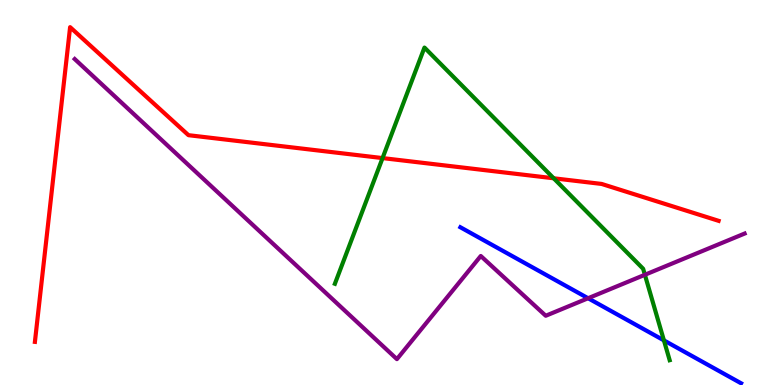[{'lines': ['blue', 'red'], 'intersections': []}, {'lines': ['green', 'red'], 'intersections': [{'x': 4.94, 'y': 5.89}, {'x': 7.14, 'y': 5.37}]}, {'lines': ['purple', 'red'], 'intersections': []}, {'lines': ['blue', 'green'], 'intersections': [{'x': 8.57, 'y': 1.16}]}, {'lines': ['blue', 'purple'], 'intersections': [{'x': 7.59, 'y': 2.25}]}, {'lines': ['green', 'purple'], 'intersections': [{'x': 8.32, 'y': 2.86}]}]